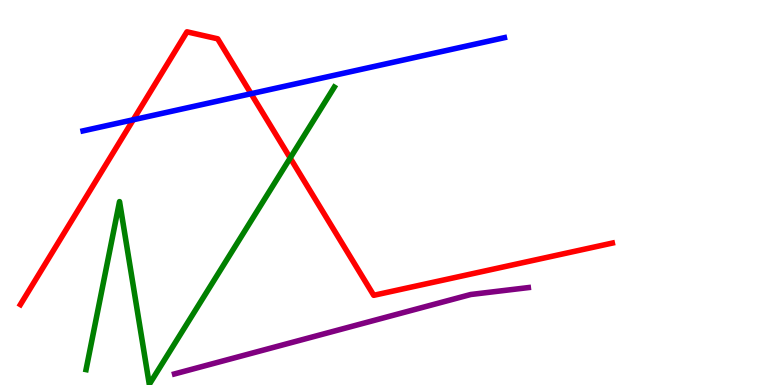[{'lines': ['blue', 'red'], 'intersections': [{'x': 1.72, 'y': 6.89}, {'x': 3.24, 'y': 7.57}]}, {'lines': ['green', 'red'], 'intersections': [{'x': 3.74, 'y': 5.9}]}, {'lines': ['purple', 'red'], 'intersections': []}, {'lines': ['blue', 'green'], 'intersections': []}, {'lines': ['blue', 'purple'], 'intersections': []}, {'lines': ['green', 'purple'], 'intersections': []}]